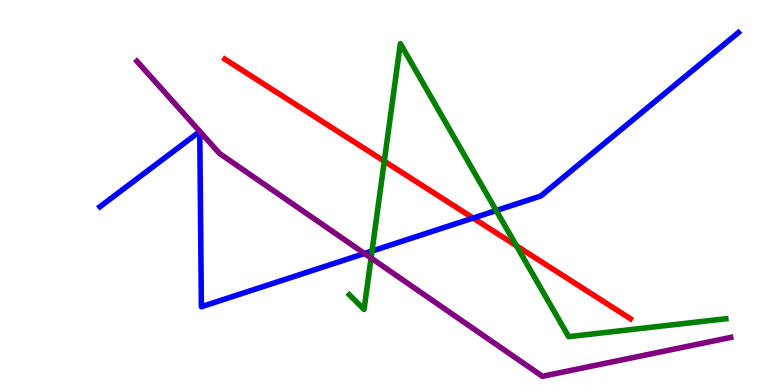[{'lines': ['blue', 'red'], 'intersections': [{'x': 6.11, 'y': 4.34}]}, {'lines': ['green', 'red'], 'intersections': [{'x': 4.96, 'y': 5.81}, {'x': 6.66, 'y': 3.62}]}, {'lines': ['purple', 'red'], 'intersections': []}, {'lines': ['blue', 'green'], 'intersections': [{'x': 4.8, 'y': 3.48}, {'x': 6.4, 'y': 4.53}]}, {'lines': ['blue', 'purple'], 'intersections': [{'x': 4.7, 'y': 3.42}]}, {'lines': ['green', 'purple'], 'intersections': [{'x': 4.79, 'y': 3.3}]}]